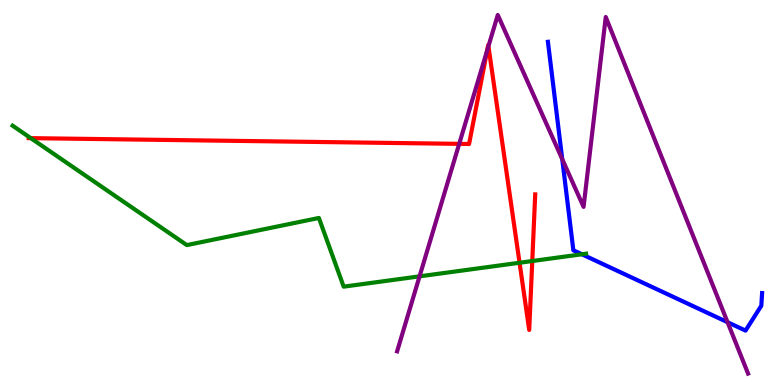[{'lines': ['blue', 'red'], 'intersections': []}, {'lines': ['green', 'red'], 'intersections': [{'x': 0.397, 'y': 6.41}, {'x': 6.7, 'y': 3.18}, {'x': 6.87, 'y': 3.22}]}, {'lines': ['purple', 'red'], 'intersections': [{'x': 5.93, 'y': 6.26}, {'x': 6.29, 'y': 8.69}, {'x': 6.3, 'y': 8.8}]}, {'lines': ['blue', 'green'], 'intersections': [{'x': 7.51, 'y': 3.4}]}, {'lines': ['blue', 'purple'], 'intersections': [{'x': 7.25, 'y': 5.87}, {'x': 9.39, 'y': 1.63}]}, {'lines': ['green', 'purple'], 'intersections': [{'x': 5.41, 'y': 2.82}]}]